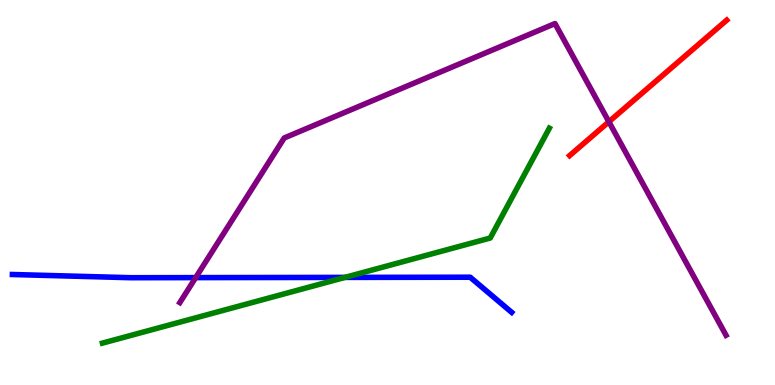[{'lines': ['blue', 'red'], 'intersections': []}, {'lines': ['green', 'red'], 'intersections': []}, {'lines': ['purple', 'red'], 'intersections': [{'x': 7.86, 'y': 6.84}]}, {'lines': ['blue', 'green'], 'intersections': [{'x': 4.45, 'y': 2.79}]}, {'lines': ['blue', 'purple'], 'intersections': [{'x': 2.52, 'y': 2.79}]}, {'lines': ['green', 'purple'], 'intersections': []}]